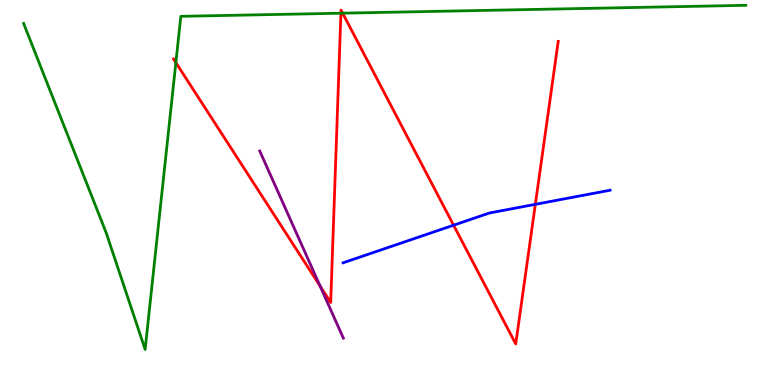[{'lines': ['blue', 'red'], 'intersections': [{'x': 5.85, 'y': 4.15}, {'x': 6.91, 'y': 4.69}]}, {'lines': ['green', 'red'], 'intersections': [{'x': 2.27, 'y': 8.37}, {'x': 4.4, 'y': 9.66}, {'x': 4.42, 'y': 9.66}]}, {'lines': ['purple', 'red'], 'intersections': [{'x': 4.13, 'y': 2.57}]}, {'lines': ['blue', 'green'], 'intersections': []}, {'lines': ['blue', 'purple'], 'intersections': []}, {'lines': ['green', 'purple'], 'intersections': []}]